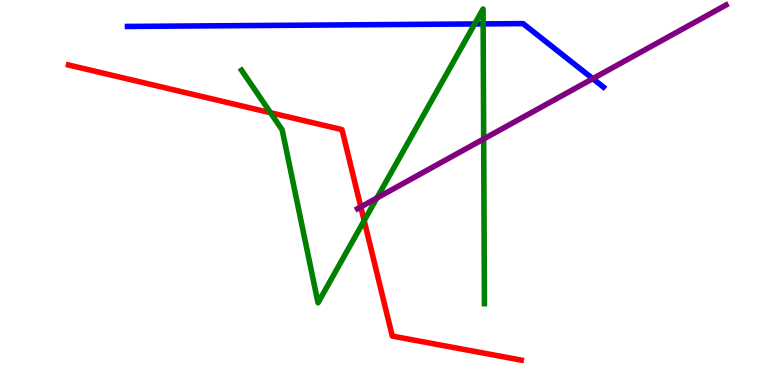[{'lines': ['blue', 'red'], 'intersections': []}, {'lines': ['green', 'red'], 'intersections': [{'x': 3.49, 'y': 7.07}, {'x': 4.7, 'y': 4.27}]}, {'lines': ['purple', 'red'], 'intersections': [{'x': 4.66, 'y': 4.63}]}, {'lines': ['blue', 'green'], 'intersections': [{'x': 6.12, 'y': 9.38}, {'x': 6.23, 'y': 9.38}]}, {'lines': ['blue', 'purple'], 'intersections': [{'x': 7.65, 'y': 7.96}]}, {'lines': ['green', 'purple'], 'intersections': [{'x': 4.86, 'y': 4.86}, {'x': 6.24, 'y': 6.39}]}]